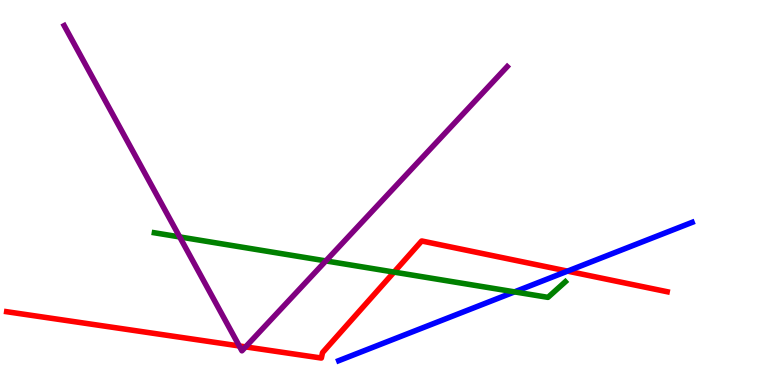[{'lines': ['blue', 'red'], 'intersections': [{'x': 7.32, 'y': 2.96}]}, {'lines': ['green', 'red'], 'intersections': [{'x': 5.08, 'y': 2.93}]}, {'lines': ['purple', 'red'], 'intersections': [{'x': 3.09, 'y': 1.01}, {'x': 3.17, 'y': 0.99}]}, {'lines': ['blue', 'green'], 'intersections': [{'x': 6.64, 'y': 2.42}]}, {'lines': ['blue', 'purple'], 'intersections': []}, {'lines': ['green', 'purple'], 'intersections': [{'x': 2.32, 'y': 3.85}, {'x': 4.2, 'y': 3.22}]}]